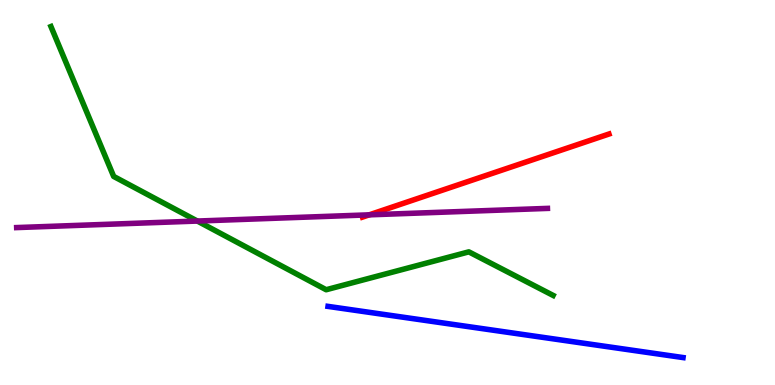[{'lines': ['blue', 'red'], 'intersections': []}, {'lines': ['green', 'red'], 'intersections': []}, {'lines': ['purple', 'red'], 'intersections': [{'x': 4.76, 'y': 4.42}]}, {'lines': ['blue', 'green'], 'intersections': []}, {'lines': ['blue', 'purple'], 'intersections': []}, {'lines': ['green', 'purple'], 'intersections': [{'x': 2.55, 'y': 4.26}]}]